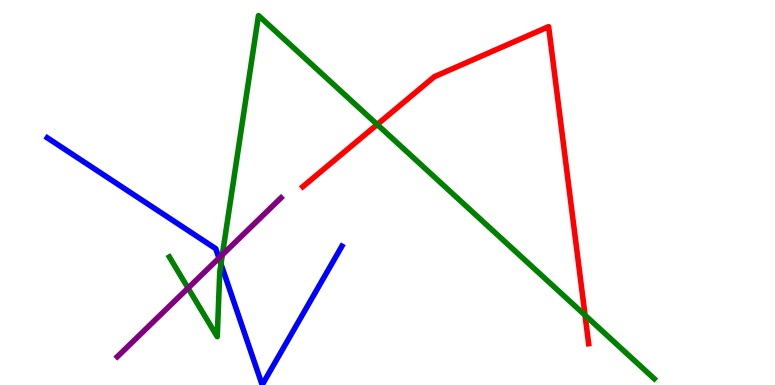[{'lines': ['blue', 'red'], 'intersections': []}, {'lines': ['green', 'red'], 'intersections': [{'x': 4.87, 'y': 6.77}, {'x': 7.55, 'y': 1.81}]}, {'lines': ['purple', 'red'], 'intersections': []}, {'lines': ['blue', 'green'], 'intersections': [{'x': 2.85, 'y': 3.14}]}, {'lines': ['blue', 'purple'], 'intersections': [{'x': 2.83, 'y': 3.3}]}, {'lines': ['green', 'purple'], 'intersections': [{'x': 2.43, 'y': 2.52}, {'x': 2.87, 'y': 3.38}]}]